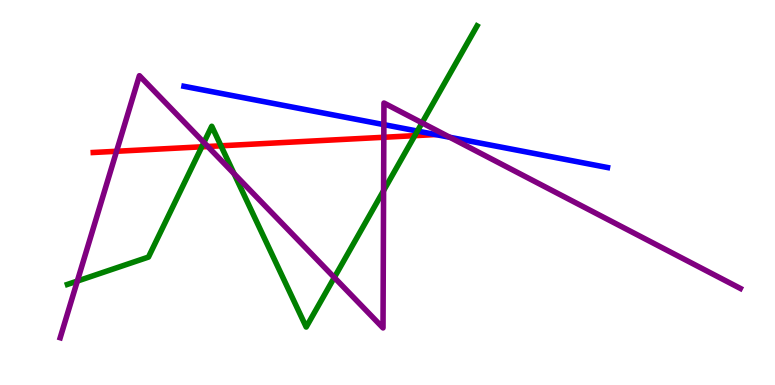[{'lines': ['blue', 'red'], 'intersections': [{'x': 5.62, 'y': 6.5}]}, {'lines': ['green', 'red'], 'intersections': [{'x': 2.6, 'y': 6.19}, {'x': 2.85, 'y': 6.21}, {'x': 5.35, 'y': 6.48}]}, {'lines': ['purple', 'red'], 'intersections': [{'x': 1.5, 'y': 6.07}, {'x': 2.68, 'y': 6.19}, {'x': 4.95, 'y': 6.43}]}, {'lines': ['blue', 'green'], 'intersections': [{'x': 5.39, 'y': 6.6}]}, {'lines': ['blue', 'purple'], 'intersections': [{'x': 4.95, 'y': 6.76}, {'x': 5.8, 'y': 6.43}]}, {'lines': ['green', 'purple'], 'intersections': [{'x': 0.998, 'y': 2.7}, {'x': 2.63, 'y': 6.3}, {'x': 3.02, 'y': 5.49}, {'x': 4.31, 'y': 2.79}, {'x': 4.95, 'y': 5.05}, {'x': 5.45, 'y': 6.81}]}]